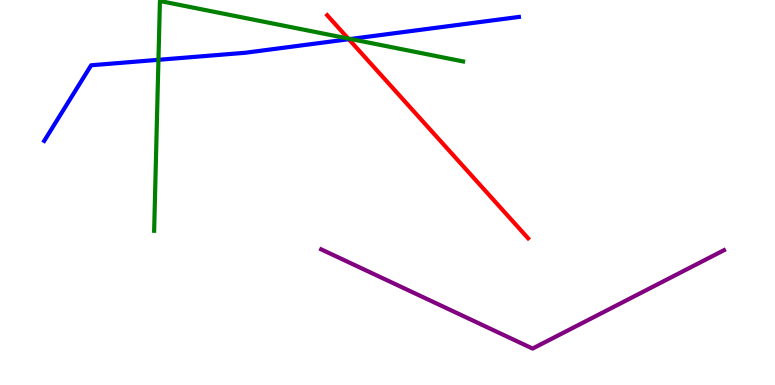[{'lines': ['blue', 'red'], 'intersections': [{'x': 4.5, 'y': 8.98}]}, {'lines': ['green', 'red'], 'intersections': [{'x': 4.49, 'y': 9.0}]}, {'lines': ['purple', 'red'], 'intersections': []}, {'lines': ['blue', 'green'], 'intersections': [{'x': 2.04, 'y': 8.45}, {'x': 4.52, 'y': 8.99}]}, {'lines': ['blue', 'purple'], 'intersections': []}, {'lines': ['green', 'purple'], 'intersections': []}]